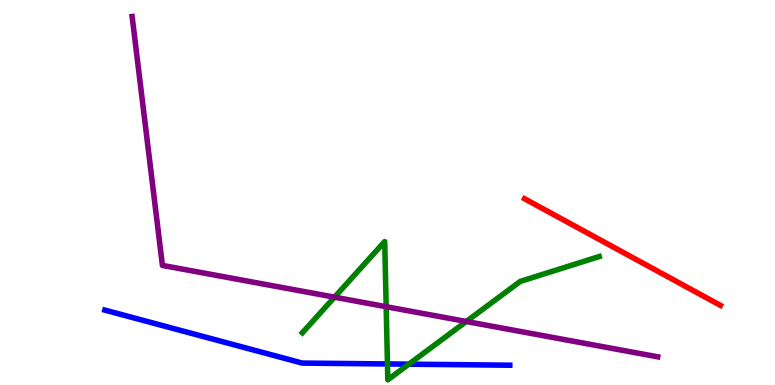[{'lines': ['blue', 'red'], 'intersections': []}, {'lines': ['green', 'red'], 'intersections': []}, {'lines': ['purple', 'red'], 'intersections': []}, {'lines': ['blue', 'green'], 'intersections': [{'x': 5.0, 'y': 0.547}, {'x': 5.28, 'y': 0.541}]}, {'lines': ['blue', 'purple'], 'intersections': []}, {'lines': ['green', 'purple'], 'intersections': [{'x': 4.32, 'y': 2.28}, {'x': 4.98, 'y': 2.03}, {'x': 6.02, 'y': 1.65}]}]